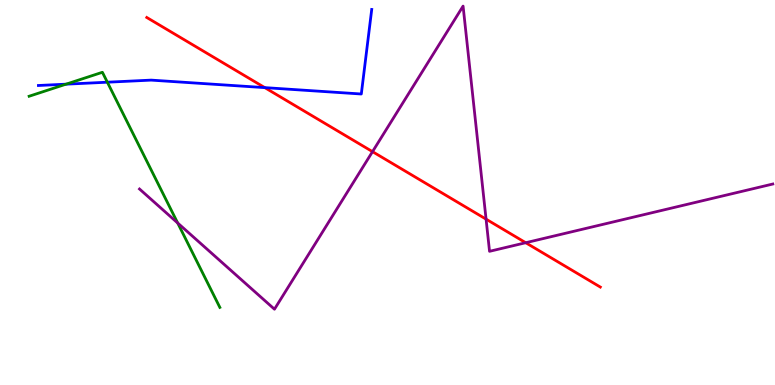[{'lines': ['blue', 'red'], 'intersections': [{'x': 3.42, 'y': 7.72}]}, {'lines': ['green', 'red'], 'intersections': []}, {'lines': ['purple', 'red'], 'intersections': [{'x': 4.81, 'y': 6.06}, {'x': 6.27, 'y': 4.31}, {'x': 6.78, 'y': 3.7}]}, {'lines': ['blue', 'green'], 'intersections': [{'x': 0.852, 'y': 7.81}, {'x': 1.39, 'y': 7.86}]}, {'lines': ['blue', 'purple'], 'intersections': []}, {'lines': ['green', 'purple'], 'intersections': [{'x': 2.29, 'y': 4.21}]}]